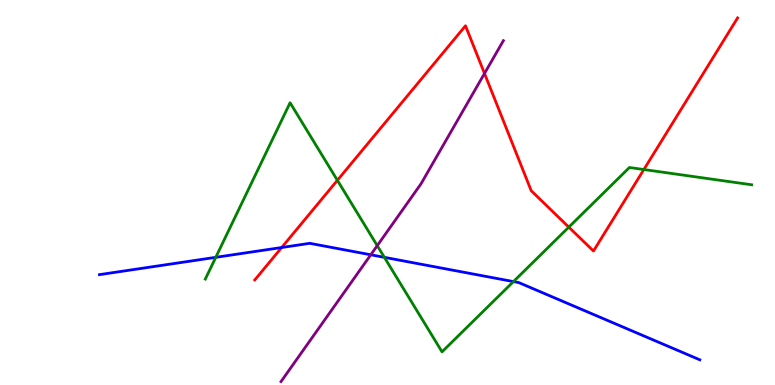[{'lines': ['blue', 'red'], 'intersections': [{'x': 3.63, 'y': 3.57}]}, {'lines': ['green', 'red'], 'intersections': [{'x': 4.35, 'y': 5.32}, {'x': 7.34, 'y': 4.1}, {'x': 8.31, 'y': 5.6}]}, {'lines': ['purple', 'red'], 'intersections': [{'x': 6.25, 'y': 8.09}]}, {'lines': ['blue', 'green'], 'intersections': [{'x': 2.78, 'y': 3.32}, {'x': 4.96, 'y': 3.32}, {'x': 6.63, 'y': 2.69}]}, {'lines': ['blue', 'purple'], 'intersections': [{'x': 4.78, 'y': 3.38}]}, {'lines': ['green', 'purple'], 'intersections': [{'x': 4.87, 'y': 3.62}]}]